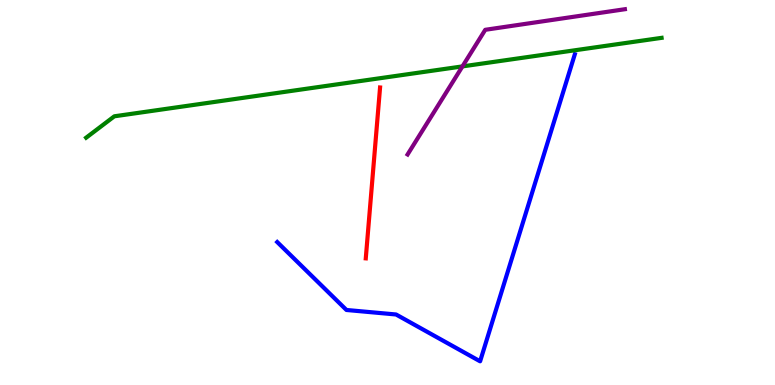[{'lines': ['blue', 'red'], 'intersections': []}, {'lines': ['green', 'red'], 'intersections': []}, {'lines': ['purple', 'red'], 'intersections': []}, {'lines': ['blue', 'green'], 'intersections': []}, {'lines': ['blue', 'purple'], 'intersections': []}, {'lines': ['green', 'purple'], 'intersections': [{'x': 5.97, 'y': 8.28}]}]